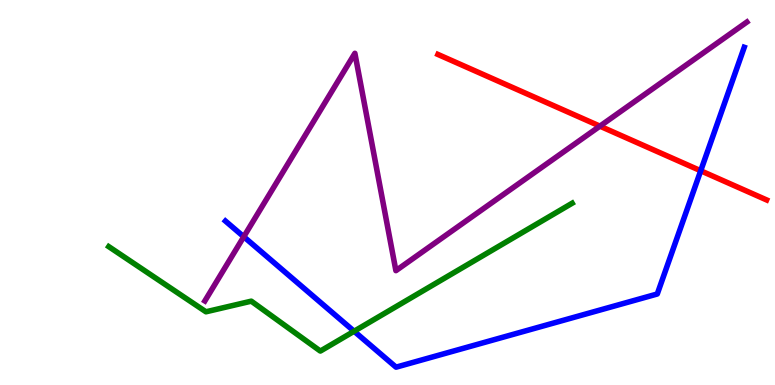[{'lines': ['blue', 'red'], 'intersections': [{'x': 9.04, 'y': 5.56}]}, {'lines': ['green', 'red'], 'intersections': []}, {'lines': ['purple', 'red'], 'intersections': [{'x': 7.74, 'y': 6.72}]}, {'lines': ['blue', 'green'], 'intersections': [{'x': 4.57, 'y': 1.4}]}, {'lines': ['blue', 'purple'], 'intersections': [{'x': 3.15, 'y': 3.85}]}, {'lines': ['green', 'purple'], 'intersections': []}]